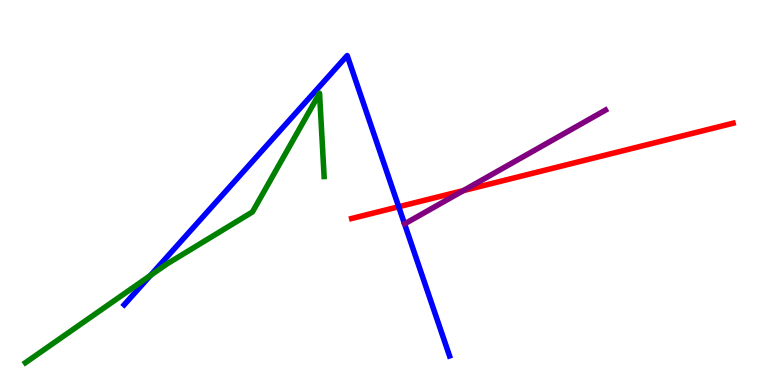[{'lines': ['blue', 'red'], 'intersections': [{'x': 5.14, 'y': 4.63}]}, {'lines': ['green', 'red'], 'intersections': []}, {'lines': ['purple', 'red'], 'intersections': [{'x': 5.98, 'y': 5.05}]}, {'lines': ['blue', 'green'], 'intersections': [{'x': 1.94, 'y': 2.85}]}, {'lines': ['blue', 'purple'], 'intersections': []}, {'lines': ['green', 'purple'], 'intersections': []}]